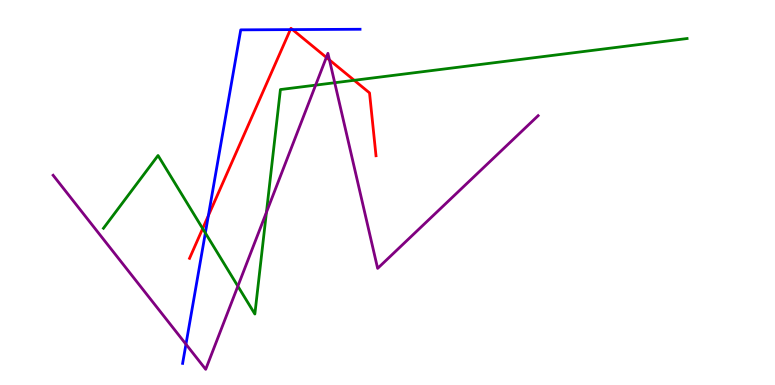[{'lines': ['blue', 'red'], 'intersections': [{'x': 2.69, 'y': 4.4}, {'x': 3.75, 'y': 9.23}, {'x': 3.77, 'y': 9.23}]}, {'lines': ['green', 'red'], 'intersections': [{'x': 2.62, 'y': 4.06}, {'x': 4.57, 'y': 7.91}]}, {'lines': ['purple', 'red'], 'intersections': [{'x': 4.21, 'y': 8.51}, {'x': 4.25, 'y': 8.44}]}, {'lines': ['blue', 'green'], 'intersections': [{'x': 2.65, 'y': 3.95}]}, {'lines': ['blue', 'purple'], 'intersections': [{'x': 2.4, 'y': 1.06}]}, {'lines': ['green', 'purple'], 'intersections': [{'x': 3.07, 'y': 2.57}, {'x': 3.44, 'y': 4.49}, {'x': 4.07, 'y': 7.79}, {'x': 4.32, 'y': 7.85}]}]